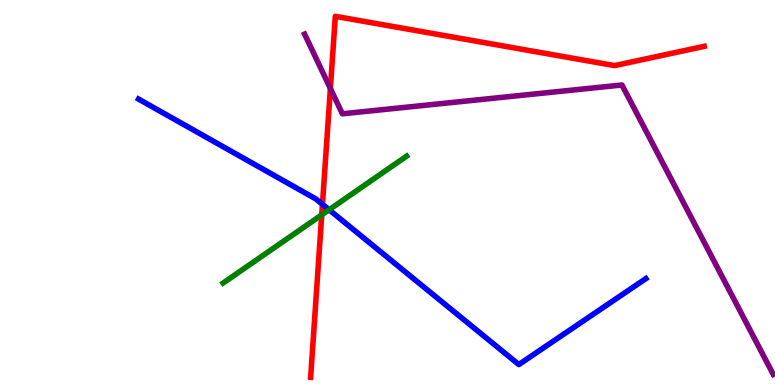[{'lines': ['blue', 'red'], 'intersections': [{'x': 4.16, 'y': 4.69}]}, {'lines': ['green', 'red'], 'intersections': [{'x': 4.15, 'y': 4.42}]}, {'lines': ['purple', 'red'], 'intersections': [{'x': 4.26, 'y': 7.7}]}, {'lines': ['blue', 'green'], 'intersections': [{'x': 4.25, 'y': 4.55}]}, {'lines': ['blue', 'purple'], 'intersections': []}, {'lines': ['green', 'purple'], 'intersections': []}]